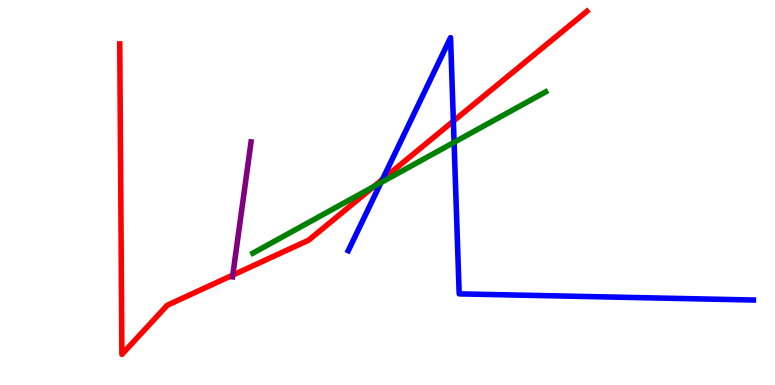[{'lines': ['blue', 'red'], 'intersections': [{'x': 4.94, 'y': 5.34}, {'x': 5.85, 'y': 6.85}]}, {'lines': ['green', 'red'], 'intersections': [{'x': 4.82, 'y': 5.16}]}, {'lines': ['purple', 'red'], 'intersections': [{'x': 3.0, 'y': 2.85}]}, {'lines': ['blue', 'green'], 'intersections': [{'x': 4.92, 'y': 5.26}, {'x': 5.86, 'y': 6.3}]}, {'lines': ['blue', 'purple'], 'intersections': []}, {'lines': ['green', 'purple'], 'intersections': []}]